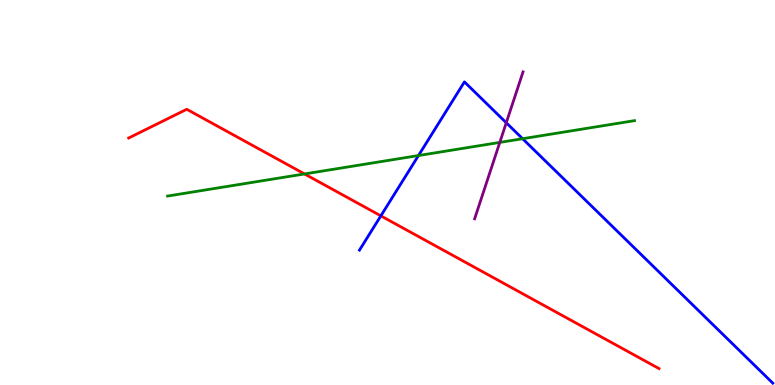[{'lines': ['blue', 'red'], 'intersections': [{'x': 4.91, 'y': 4.39}]}, {'lines': ['green', 'red'], 'intersections': [{'x': 3.93, 'y': 5.48}]}, {'lines': ['purple', 'red'], 'intersections': []}, {'lines': ['blue', 'green'], 'intersections': [{'x': 5.4, 'y': 5.96}, {'x': 6.74, 'y': 6.4}]}, {'lines': ['blue', 'purple'], 'intersections': [{'x': 6.53, 'y': 6.81}]}, {'lines': ['green', 'purple'], 'intersections': [{'x': 6.45, 'y': 6.3}]}]